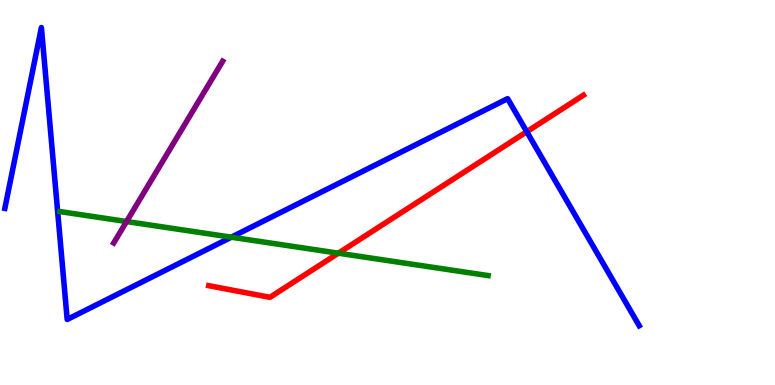[{'lines': ['blue', 'red'], 'intersections': [{'x': 6.8, 'y': 6.58}]}, {'lines': ['green', 'red'], 'intersections': [{'x': 4.37, 'y': 3.42}]}, {'lines': ['purple', 'red'], 'intersections': []}, {'lines': ['blue', 'green'], 'intersections': [{'x': 2.98, 'y': 3.84}]}, {'lines': ['blue', 'purple'], 'intersections': []}, {'lines': ['green', 'purple'], 'intersections': [{'x': 1.63, 'y': 4.25}]}]